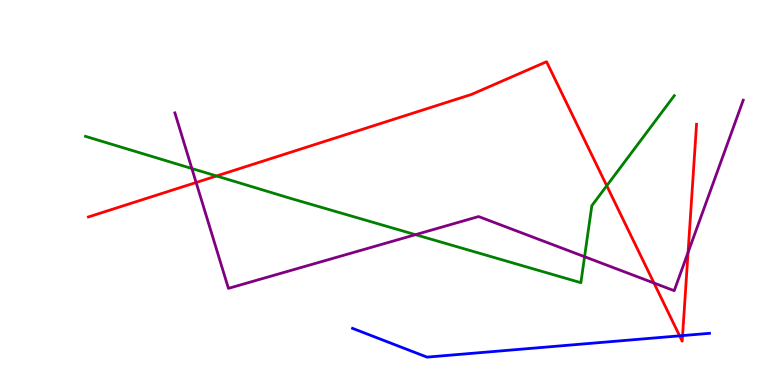[{'lines': ['blue', 'red'], 'intersections': [{'x': 8.77, 'y': 1.28}, {'x': 8.81, 'y': 1.28}]}, {'lines': ['green', 'red'], 'intersections': [{'x': 2.79, 'y': 5.43}, {'x': 7.83, 'y': 5.18}]}, {'lines': ['purple', 'red'], 'intersections': [{'x': 2.53, 'y': 5.26}, {'x': 8.44, 'y': 2.65}, {'x': 8.88, 'y': 3.44}]}, {'lines': ['blue', 'green'], 'intersections': []}, {'lines': ['blue', 'purple'], 'intersections': []}, {'lines': ['green', 'purple'], 'intersections': [{'x': 2.48, 'y': 5.62}, {'x': 5.36, 'y': 3.9}, {'x': 7.54, 'y': 3.33}]}]